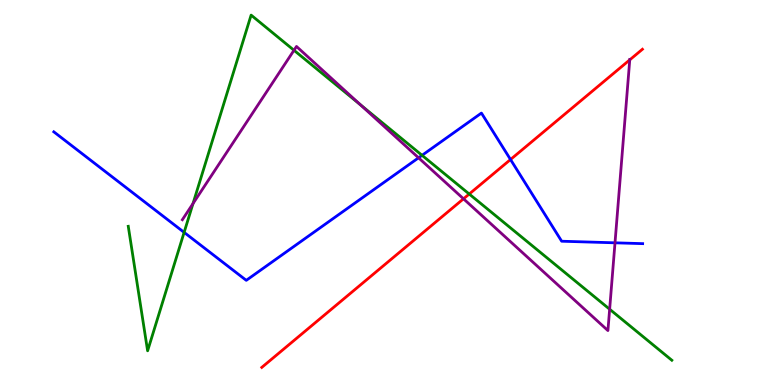[{'lines': ['blue', 'red'], 'intersections': [{'x': 6.59, 'y': 5.86}]}, {'lines': ['green', 'red'], 'intersections': [{'x': 6.05, 'y': 4.96}]}, {'lines': ['purple', 'red'], 'intersections': [{'x': 5.98, 'y': 4.84}, {'x': 8.13, 'y': 8.45}]}, {'lines': ['blue', 'green'], 'intersections': [{'x': 2.38, 'y': 3.96}, {'x': 5.45, 'y': 5.97}]}, {'lines': ['blue', 'purple'], 'intersections': [{'x': 5.4, 'y': 5.9}, {'x': 7.94, 'y': 3.69}]}, {'lines': ['green', 'purple'], 'intersections': [{'x': 2.49, 'y': 4.71}, {'x': 3.79, 'y': 8.69}, {'x': 4.65, 'y': 7.28}, {'x': 7.87, 'y': 1.97}]}]